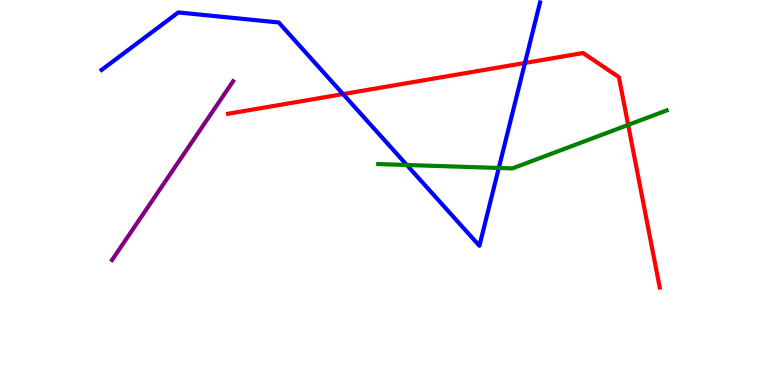[{'lines': ['blue', 'red'], 'intersections': [{'x': 4.43, 'y': 7.56}, {'x': 6.77, 'y': 8.36}]}, {'lines': ['green', 'red'], 'intersections': [{'x': 8.11, 'y': 6.76}]}, {'lines': ['purple', 'red'], 'intersections': []}, {'lines': ['blue', 'green'], 'intersections': [{'x': 5.25, 'y': 5.71}, {'x': 6.44, 'y': 5.64}]}, {'lines': ['blue', 'purple'], 'intersections': []}, {'lines': ['green', 'purple'], 'intersections': []}]